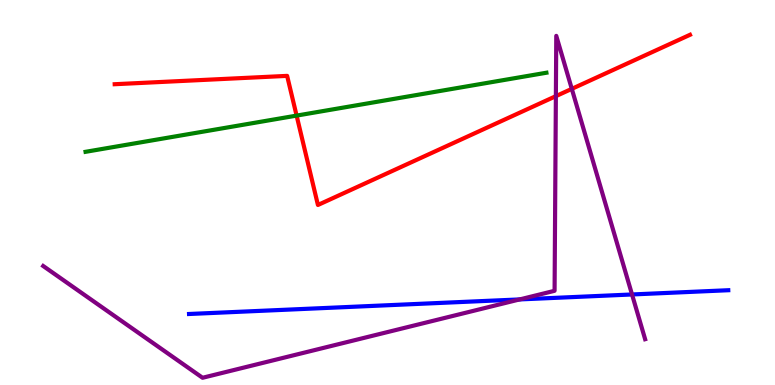[{'lines': ['blue', 'red'], 'intersections': []}, {'lines': ['green', 'red'], 'intersections': [{'x': 3.83, 'y': 7.0}]}, {'lines': ['purple', 'red'], 'intersections': [{'x': 7.17, 'y': 7.5}, {'x': 7.38, 'y': 7.69}]}, {'lines': ['blue', 'green'], 'intersections': []}, {'lines': ['blue', 'purple'], 'intersections': [{'x': 6.71, 'y': 2.22}, {'x': 8.16, 'y': 2.35}]}, {'lines': ['green', 'purple'], 'intersections': []}]